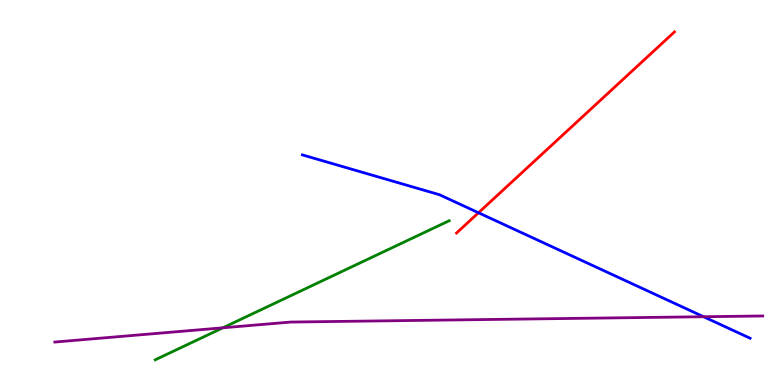[{'lines': ['blue', 'red'], 'intersections': [{'x': 6.17, 'y': 4.47}]}, {'lines': ['green', 'red'], 'intersections': []}, {'lines': ['purple', 'red'], 'intersections': []}, {'lines': ['blue', 'green'], 'intersections': []}, {'lines': ['blue', 'purple'], 'intersections': [{'x': 9.08, 'y': 1.77}]}, {'lines': ['green', 'purple'], 'intersections': [{'x': 2.88, 'y': 1.49}]}]